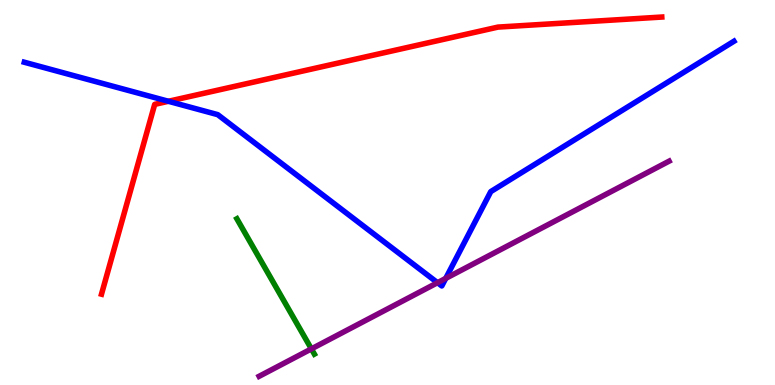[{'lines': ['blue', 'red'], 'intersections': [{'x': 2.17, 'y': 7.37}]}, {'lines': ['green', 'red'], 'intersections': []}, {'lines': ['purple', 'red'], 'intersections': []}, {'lines': ['blue', 'green'], 'intersections': []}, {'lines': ['blue', 'purple'], 'intersections': [{'x': 5.65, 'y': 2.66}, {'x': 5.75, 'y': 2.77}]}, {'lines': ['green', 'purple'], 'intersections': [{'x': 4.02, 'y': 0.938}]}]